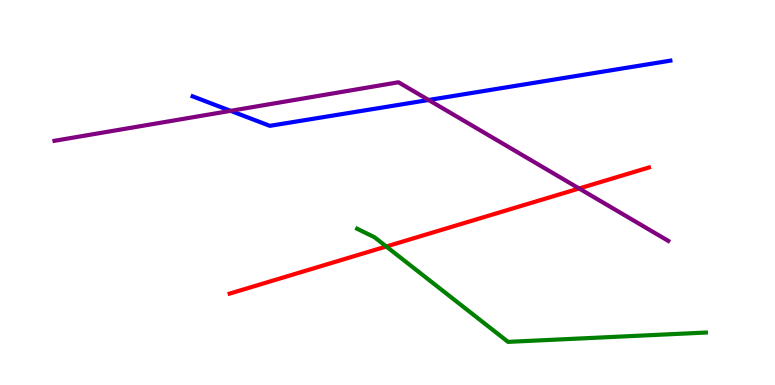[{'lines': ['blue', 'red'], 'intersections': []}, {'lines': ['green', 'red'], 'intersections': [{'x': 4.98, 'y': 3.6}]}, {'lines': ['purple', 'red'], 'intersections': [{'x': 7.47, 'y': 5.1}]}, {'lines': ['blue', 'green'], 'intersections': []}, {'lines': ['blue', 'purple'], 'intersections': [{'x': 2.98, 'y': 7.12}, {'x': 5.53, 'y': 7.4}]}, {'lines': ['green', 'purple'], 'intersections': []}]